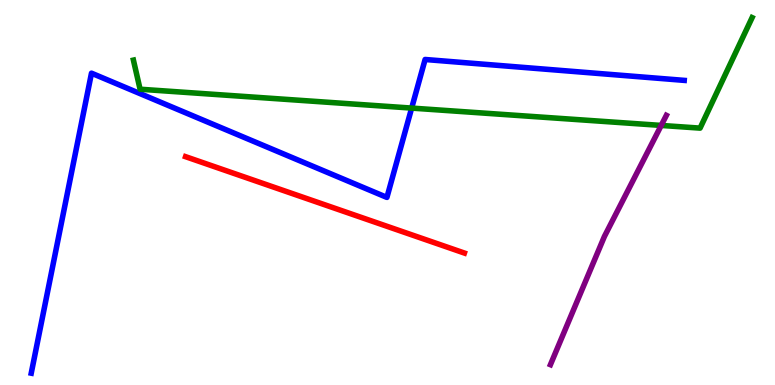[{'lines': ['blue', 'red'], 'intersections': []}, {'lines': ['green', 'red'], 'intersections': []}, {'lines': ['purple', 'red'], 'intersections': []}, {'lines': ['blue', 'green'], 'intersections': [{'x': 5.31, 'y': 7.19}]}, {'lines': ['blue', 'purple'], 'intersections': []}, {'lines': ['green', 'purple'], 'intersections': [{'x': 8.53, 'y': 6.74}]}]